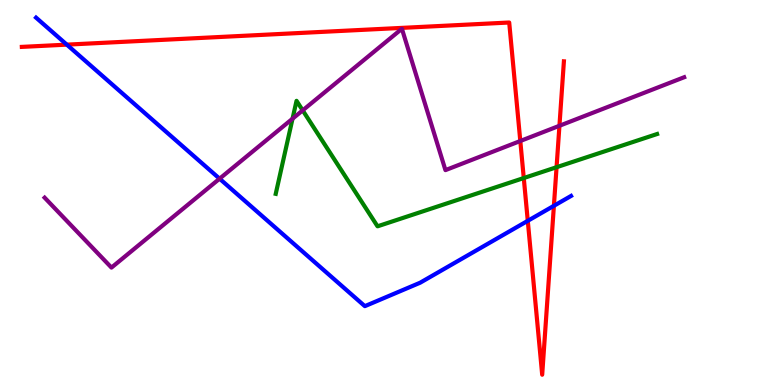[{'lines': ['blue', 'red'], 'intersections': [{'x': 0.862, 'y': 8.84}, {'x': 6.81, 'y': 4.26}, {'x': 7.15, 'y': 4.65}]}, {'lines': ['green', 'red'], 'intersections': [{'x': 6.76, 'y': 5.38}, {'x': 7.18, 'y': 5.66}]}, {'lines': ['purple', 'red'], 'intersections': [{'x': 6.71, 'y': 6.34}, {'x': 7.22, 'y': 6.73}]}, {'lines': ['blue', 'green'], 'intersections': []}, {'lines': ['blue', 'purple'], 'intersections': [{'x': 2.83, 'y': 5.36}]}, {'lines': ['green', 'purple'], 'intersections': [{'x': 3.77, 'y': 6.92}, {'x': 3.91, 'y': 7.13}]}]